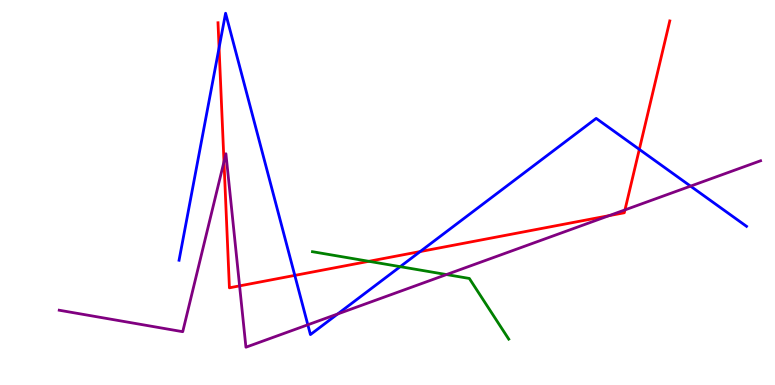[{'lines': ['blue', 'red'], 'intersections': [{'x': 2.83, 'y': 8.76}, {'x': 3.8, 'y': 2.85}, {'x': 5.42, 'y': 3.47}, {'x': 8.25, 'y': 6.12}]}, {'lines': ['green', 'red'], 'intersections': [{'x': 4.76, 'y': 3.21}]}, {'lines': ['purple', 'red'], 'intersections': [{'x': 2.89, 'y': 5.8}, {'x': 3.09, 'y': 2.57}, {'x': 7.86, 'y': 4.4}, {'x': 8.06, 'y': 4.55}]}, {'lines': ['blue', 'green'], 'intersections': [{'x': 5.16, 'y': 3.07}]}, {'lines': ['blue', 'purple'], 'intersections': [{'x': 3.97, 'y': 1.56}, {'x': 4.36, 'y': 1.84}, {'x': 8.91, 'y': 5.17}]}, {'lines': ['green', 'purple'], 'intersections': [{'x': 5.76, 'y': 2.87}]}]